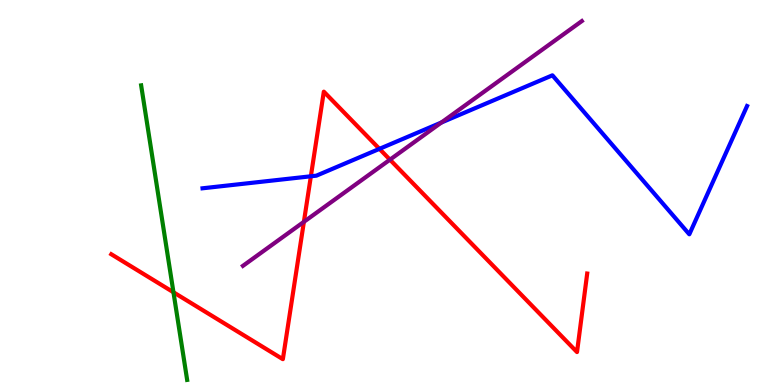[{'lines': ['blue', 'red'], 'intersections': [{'x': 4.01, 'y': 5.42}, {'x': 4.9, 'y': 6.13}]}, {'lines': ['green', 'red'], 'intersections': [{'x': 2.24, 'y': 2.41}]}, {'lines': ['purple', 'red'], 'intersections': [{'x': 3.92, 'y': 4.24}, {'x': 5.03, 'y': 5.85}]}, {'lines': ['blue', 'green'], 'intersections': []}, {'lines': ['blue', 'purple'], 'intersections': [{'x': 5.7, 'y': 6.82}]}, {'lines': ['green', 'purple'], 'intersections': []}]